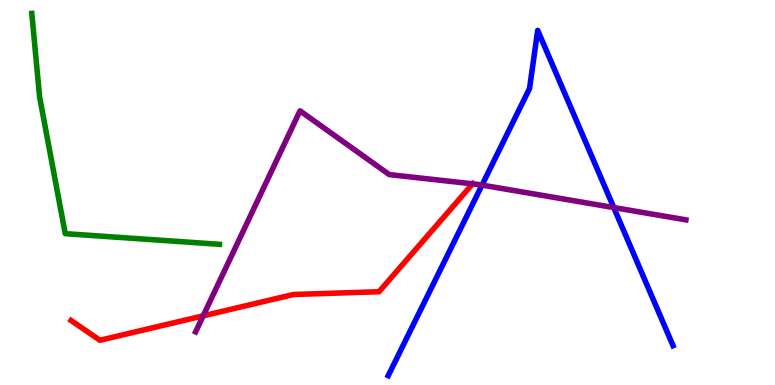[{'lines': ['blue', 'red'], 'intersections': []}, {'lines': ['green', 'red'], 'intersections': []}, {'lines': ['purple', 'red'], 'intersections': [{'x': 2.62, 'y': 1.8}, {'x': 6.1, 'y': 5.22}]}, {'lines': ['blue', 'green'], 'intersections': []}, {'lines': ['blue', 'purple'], 'intersections': [{'x': 6.22, 'y': 5.19}, {'x': 7.92, 'y': 4.61}]}, {'lines': ['green', 'purple'], 'intersections': []}]